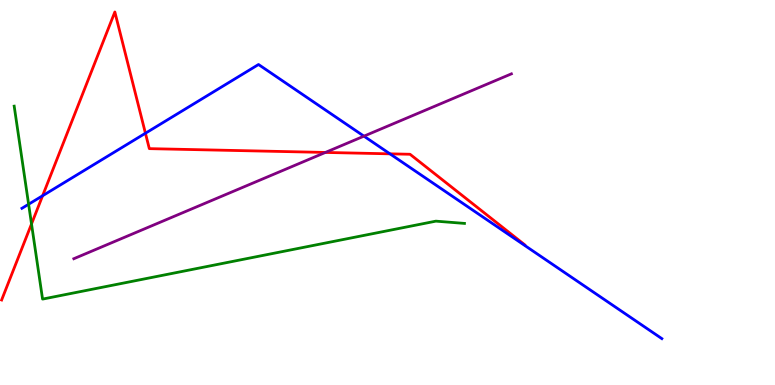[{'lines': ['blue', 'red'], 'intersections': [{'x': 0.55, 'y': 4.92}, {'x': 1.88, 'y': 6.54}, {'x': 5.03, 'y': 6.0}]}, {'lines': ['green', 'red'], 'intersections': [{'x': 0.407, 'y': 4.18}]}, {'lines': ['purple', 'red'], 'intersections': [{'x': 4.2, 'y': 6.04}]}, {'lines': ['blue', 'green'], 'intersections': [{'x': 0.369, 'y': 4.69}]}, {'lines': ['blue', 'purple'], 'intersections': [{'x': 4.7, 'y': 6.46}]}, {'lines': ['green', 'purple'], 'intersections': []}]